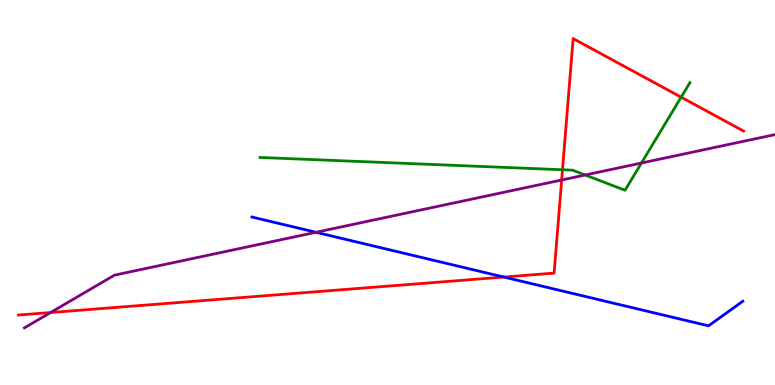[{'lines': ['blue', 'red'], 'intersections': [{'x': 6.5, 'y': 2.8}]}, {'lines': ['green', 'red'], 'intersections': [{'x': 7.26, 'y': 5.59}, {'x': 8.79, 'y': 7.48}]}, {'lines': ['purple', 'red'], 'intersections': [{'x': 0.653, 'y': 1.88}, {'x': 7.25, 'y': 5.32}]}, {'lines': ['blue', 'green'], 'intersections': []}, {'lines': ['blue', 'purple'], 'intersections': [{'x': 4.08, 'y': 3.97}]}, {'lines': ['green', 'purple'], 'intersections': [{'x': 7.55, 'y': 5.45}, {'x': 8.28, 'y': 5.77}]}]